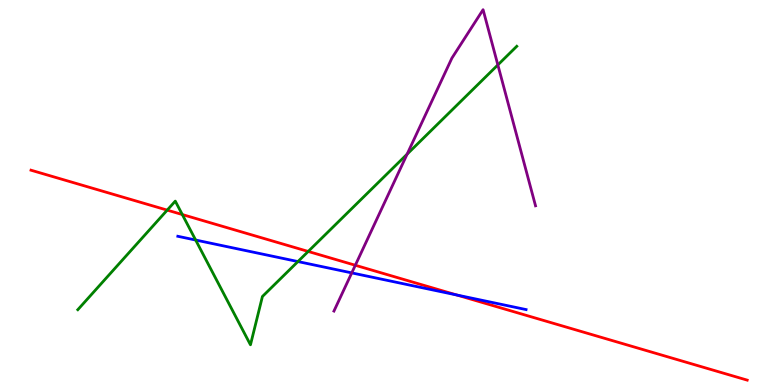[{'lines': ['blue', 'red'], 'intersections': [{'x': 5.89, 'y': 2.34}]}, {'lines': ['green', 'red'], 'intersections': [{'x': 2.16, 'y': 4.54}, {'x': 2.35, 'y': 4.43}, {'x': 3.98, 'y': 3.47}]}, {'lines': ['purple', 'red'], 'intersections': [{'x': 4.58, 'y': 3.11}]}, {'lines': ['blue', 'green'], 'intersections': [{'x': 2.52, 'y': 3.77}, {'x': 3.84, 'y': 3.21}]}, {'lines': ['blue', 'purple'], 'intersections': [{'x': 4.54, 'y': 2.91}]}, {'lines': ['green', 'purple'], 'intersections': [{'x': 5.25, 'y': 6.0}, {'x': 6.42, 'y': 8.31}]}]